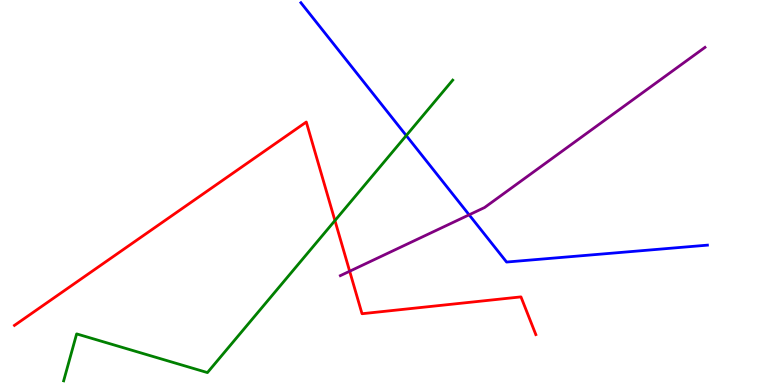[{'lines': ['blue', 'red'], 'intersections': []}, {'lines': ['green', 'red'], 'intersections': [{'x': 4.32, 'y': 4.27}]}, {'lines': ['purple', 'red'], 'intersections': [{'x': 4.51, 'y': 2.95}]}, {'lines': ['blue', 'green'], 'intersections': [{'x': 5.24, 'y': 6.48}]}, {'lines': ['blue', 'purple'], 'intersections': [{'x': 6.05, 'y': 4.42}]}, {'lines': ['green', 'purple'], 'intersections': []}]